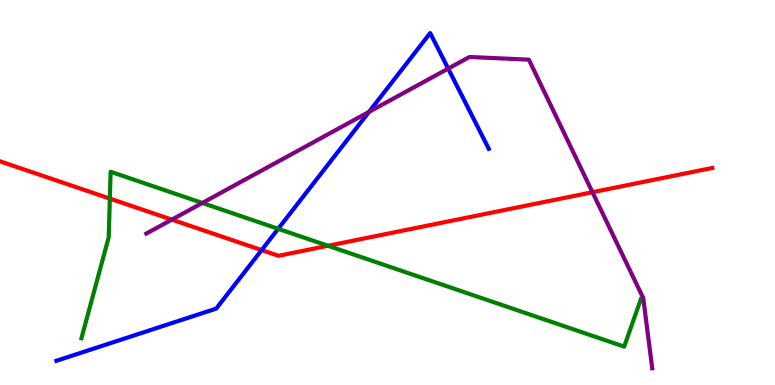[{'lines': ['blue', 'red'], 'intersections': [{'x': 3.38, 'y': 3.5}]}, {'lines': ['green', 'red'], 'intersections': [{'x': 1.42, 'y': 4.84}, {'x': 4.23, 'y': 3.62}]}, {'lines': ['purple', 'red'], 'intersections': [{'x': 2.22, 'y': 4.3}, {'x': 7.64, 'y': 5.01}]}, {'lines': ['blue', 'green'], 'intersections': [{'x': 3.59, 'y': 4.06}]}, {'lines': ['blue', 'purple'], 'intersections': [{'x': 4.76, 'y': 7.09}, {'x': 5.78, 'y': 8.22}]}, {'lines': ['green', 'purple'], 'intersections': [{'x': 2.61, 'y': 4.73}]}]